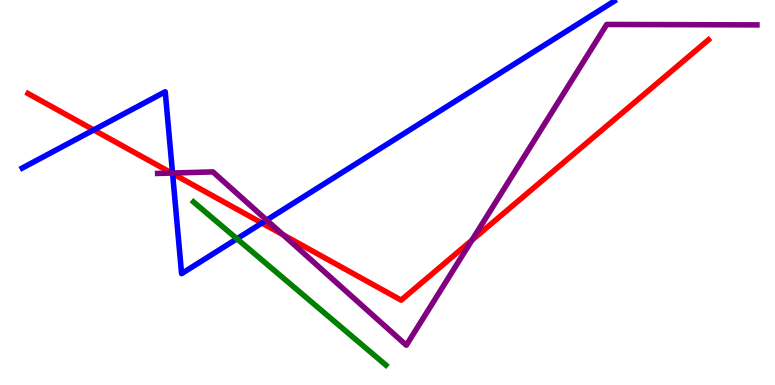[{'lines': ['blue', 'red'], 'intersections': [{'x': 1.21, 'y': 6.63}, {'x': 2.23, 'y': 5.49}, {'x': 3.38, 'y': 4.21}]}, {'lines': ['green', 'red'], 'intersections': []}, {'lines': ['purple', 'red'], 'intersections': [{'x': 2.21, 'y': 5.51}, {'x': 3.65, 'y': 3.9}, {'x': 6.09, 'y': 3.76}]}, {'lines': ['blue', 'green'], 'intersections': [{'x': 3.06, 'y': 3.8}]}, {'lines': ['blue', 'purple'], 'intersections': [{'x': 2.23, 'y': 5.51}, {'x': 3.44, 'y': 4.28}]}, {'lines': ['green', 'purple'], 'intersections': []}]